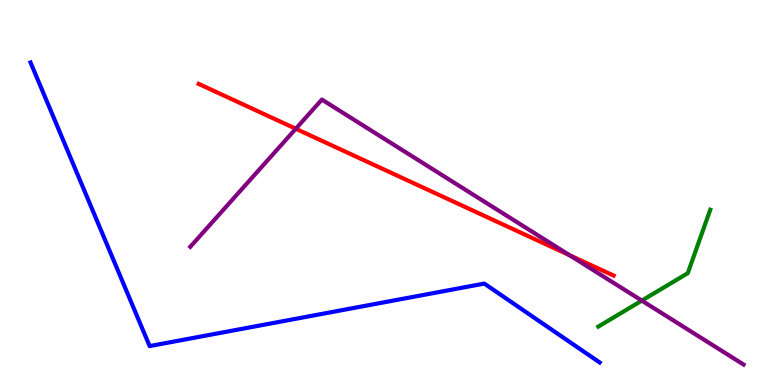[{'lines': ['blue', 'red'], 'intersections': []}, {'lines': ['green', 'red'], 'intersections': []}, {'lines': ['purple', 'red'], 'intersections': [{'x': 3.82, 'y': 6.66}, {'x': 7.35, 'y': 3.37}]}, {'lines': ['blue', 'green'], 'intersections': []}, {'lines': ['blue', 'purple'], 'intersections': []}, {'lines': ['green', 'purple'], 'intersections': [{'x': 8.28, 'y': 2.19}]}]